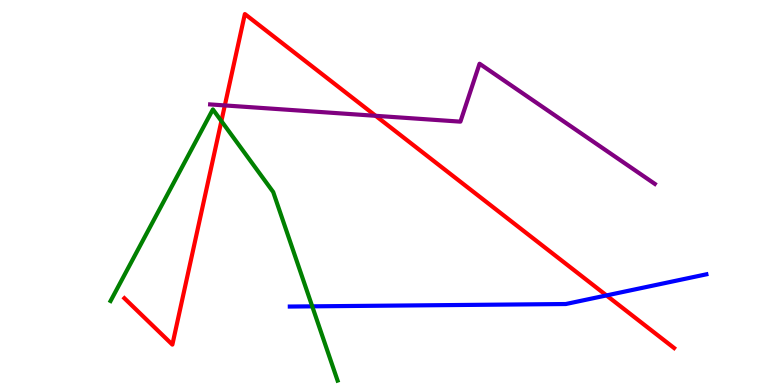[{'lines': ['blue', 'red'], 'intersections': [{'x': 7.83, 'y': 2.33}]}, {'lines': ['green', 'red'], 'intersections': [{'x': 2.86, 'y': 6.86}]}, {'lines': ['purple', 'red'], 'intersections': [{'x': 2.9, 'y': 7.26}, {'x': 4.85, 'y': 6.99}]}, {'lines': ['blue', 'green'], 'intersections': [{'x': 4.03, 'y': 2.04}]}, {'lines': ['blue', 'purple'], 'intersections': []}, {'lines': ['green', 'purple'], 'intersections': []}]